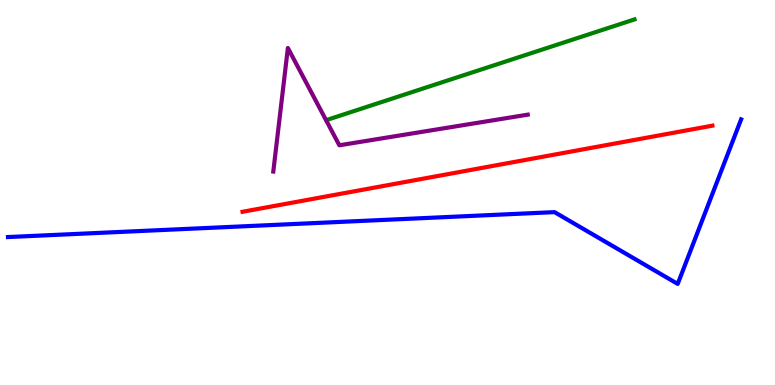[{'lines': ['blue', 'red'], 'intersections': []}, {'lines': ['green', 'red'], 'intersections': []}, {'lines': ['purple', 'red'], 'intersections': []}, {'lines': ['blue', 'green'], 'intersections': []}, {'lines': ['blue', 'purple'], 'intersections': []}, {'lines': ['green', 'purple'], 'intersections': []}]